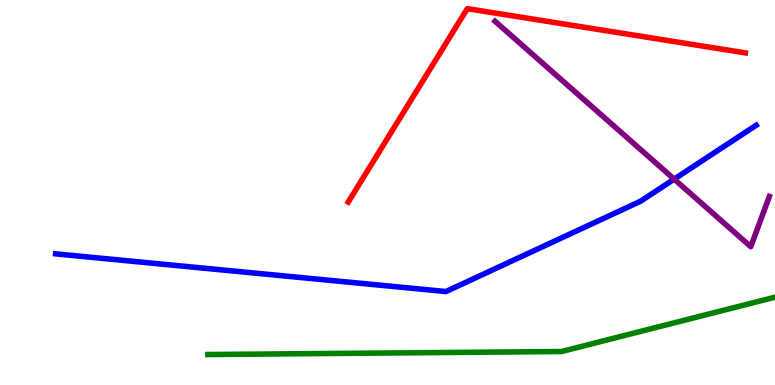[{'lines': ['blue', 'red'], 'intersections': []}, {'lines': ['green', 'red'], 'intersections': []}, {'lines': ['purple', 'red'], 'intersections': []}, {'lines': ['blue', 'green'], 'intersections': []}, {'lines': ['blue', 'purple'], 'intersections': [{'x': 8.7, 'y': 5.35}]}, {'lines': ['green', 'purple'], 'intersections': []}]